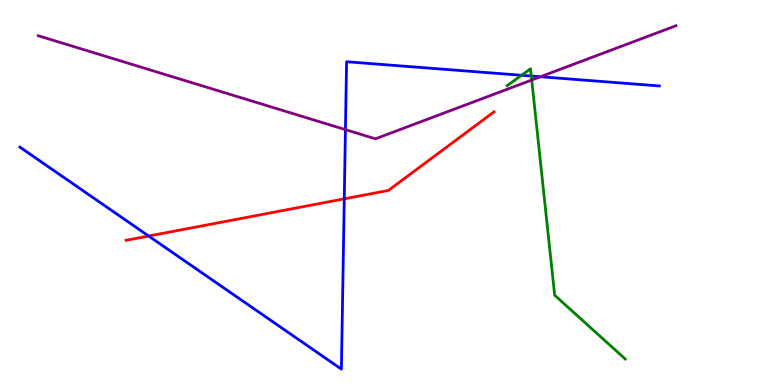[{'lines': ['blue', 'red'], 'intersections': [{'x': 1.92, 'y': 3.87}, {'x': 4.44, 'y': 4.84}]}, {'lines': ['green', 'red'], 'intersections': []}, {'lines': ['purple', 'red'], 'intersections': []}, {'lines': ['blue', 'green'], 'intersections': [{'x': 6.73, 'y': 8.04}, {'x': 6.86, 'y': 8.03}]}, {'lines': ['blue', 'purple'], 'intersections': [{'x': 4.46, 'y': 6.63}, {'x': 6.97, 'y': 8.01}]}, {'lines': ['green', 'purple'], 'intersections': [{'x': 6.86, 'y': 7.92}]}]